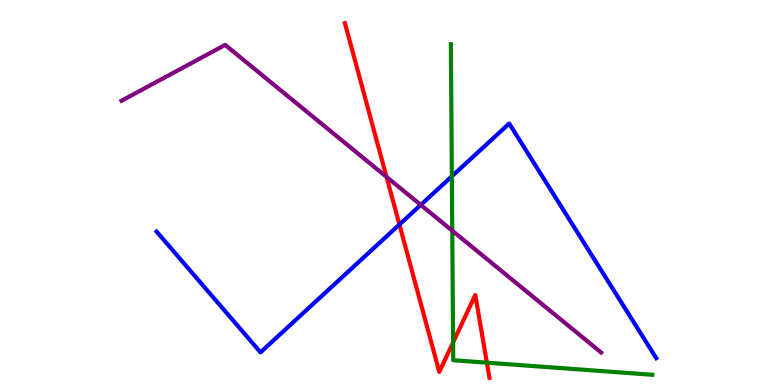[{'lines': ['blue', 'red'], 'intersections': [{'x': 5.15, 'y': 4.17}]}, {'lines': ['green', 'red'], 'intersections': [{'x': 5.85, 'y': 1.11}, {'x': 6.28, 'y': 0.58}]}, {'lines': ['purple', 'red'], 'intersections': [{'x': 4.99, 'y': 5.4}]}, {'lines': ['blue', 'green'], 'intersections': [{'x': 5.83, 'y': 5.42}]}, {'lines': ['blue', 'purple'], 'intersections': [{'x': 5.43, 'y': 4.68}]}, {'lines': ['green', 'purple'], 'intersections': [{'x': 5.84, 'y': 4.01}]}]